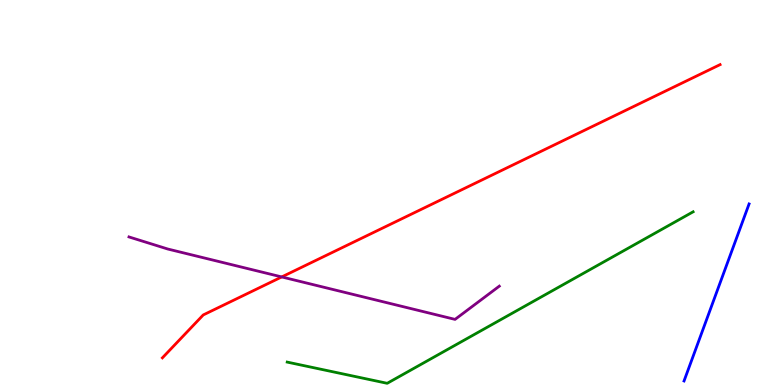[{'lines': ['blue', 'red'], 'intersections': []}, {'lines': ['green', 'red'], 'intersections': []}, {'lines': ['purple', 'red'], 'intersections': [{'x': 3.64, 'y': 2.81}]}, {'lines': ['blue', 'green'], 'intersections': []}, {'lines': ['blue', 'purple'], 'intersections': []}, {'lines': ['green', 'purple'], 'intersections': []}]